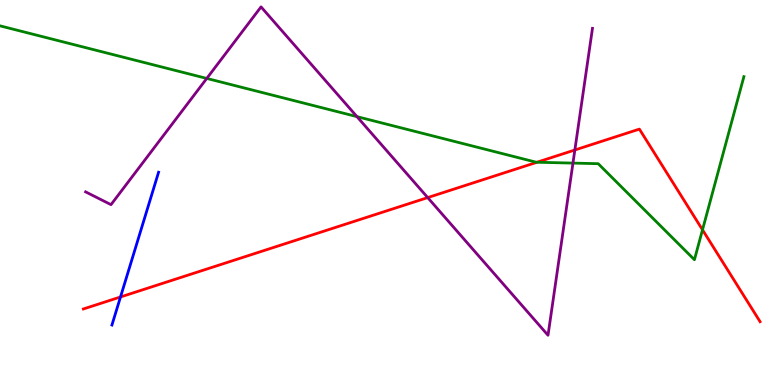[{'lines': ['blue', 'red'], 'intersections': [{'x': 1.55, 'y': 2.29}]}, {'lines': ['green', 'red'], 'intersections': [{'x': 6.93, 'y': 5.79}, {'x': 9.06, 'y': 4.03}]}, {'lines': ['purple', 'red'], 'intersections': [{'x': 5.52, 'y': 4.87}, {'x': 7.42, 'y': 6.1}]}, {'lines': ['blue', 'green'], 'intersections': []}, {'lines': ['blue', 'purple'], 'intersections': []}, {'lines': ['green', 'purple'], 'intersections': [{'x': 2.67, 'y': 7.96}, {'x': 4.61, 'y': 6.97}, {'x': 7.39, 'y': 5.76}]}]